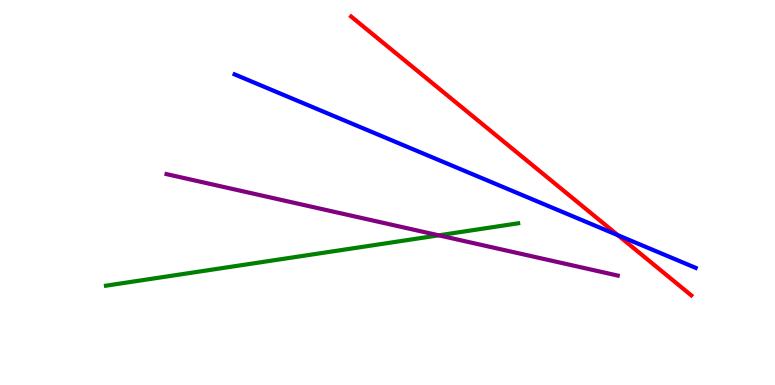[{'lines': ['blue', 'red'], 'intersections': [{'x': 7.97, 'y': 3.89}]}, {'lines': ['green', 'red'], 'intersections': []}, {'lines': ['purple', 'red'], 'intersections': []}, {'lines': ['blue', 'green'], 'intersections': []}, {'lines': ['blue', 'purple'], 'intersections': []}, {'lines': ['green', 'purple'], 'intersections': [{'x': 5.66, 'y': 3.89}]}]